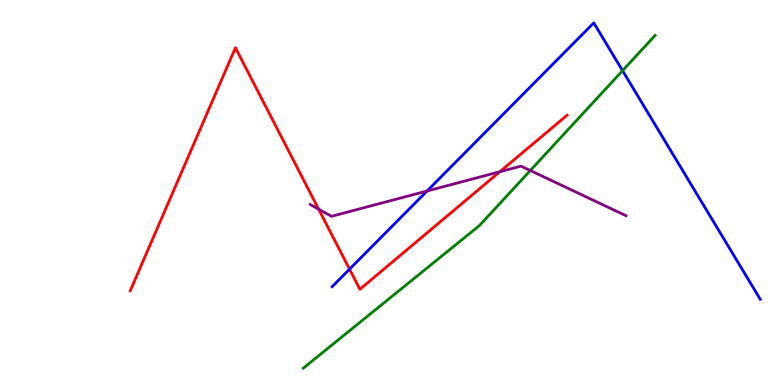[{'lines': ['blue', 'red'], 'intersections': [{'x': 4.51, 'y': 3.01}]}, {'lines': ['green', 'red'], 'intersections': []}, {'lines': ['purple', 'red'], 'intersections': [{'x': 4.11, 'y': 4.57}, {'x': 6.45, 'y': 5.54}]}, {'lines': ['blue', 'green'], 'intersections': [{'x': 8.03, 'y': 8.16}]}, {'lines': ['blue', 'purple'], 'intersections': [{'x': 5.51, 'y': 5.04}]}, {'lines': ['green', 'purple'], 'intersections': [{'x': 6.84, 'y': 5.57}]}]